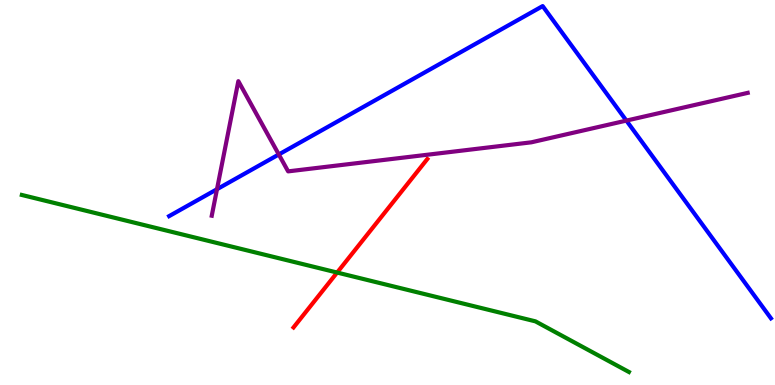[{'lines': ['blue', 'red'], 'intersections': []}, {'lines': ['green', 'red'], 'intersections': [{'x': 4.35, 'y': 2.92}]}, {'lines': ['purple', 'red'], 'intersections': []}, {'lines': ['blue', 'green'], 'intersections': []}, {'lines': ['blue', 'purple'], 'intersections': [{'x': 2.8, 'y': 5.09}, {'x': 3.6, 'y': 5.99}, {'x': 8.08, 'y': 6.87}]}, {'lines': ['green', 'purple'], 'intersections': []}]